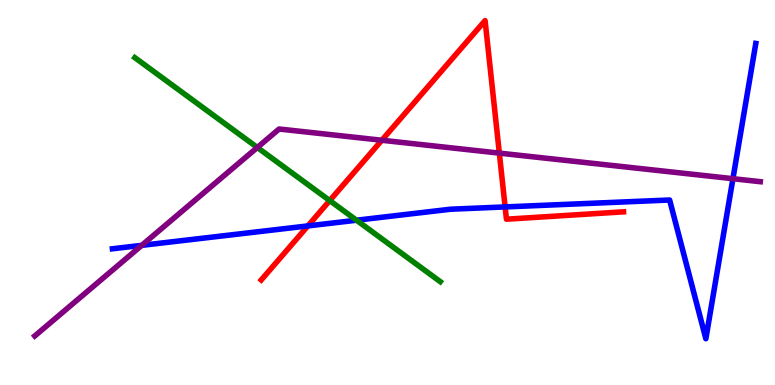[{'lines': ['blue', 'red'], 'intersections': [{'x': 3.97, 'y': 4.13}, {'x': 6.52, 'y': 4.63}]}, {'lines': ['green', 'red'], 'intersections': [{'x': 4.25, 'y': 4.79}]}, {'lines': ['purple', 'red'], 'intersections': [{'x': 4.93, 'y': 6.36}, {'x': 6.44, 'y': 6.02}]}, {'lines': ['blue', 'green'], 'intersections': [{'x': 4.6, 'y': 4.28}]}, {'lines': ['blue', 'purple'], 'intersections': [{'x': 1.83, 'y': 3.63}, {'x': 9.46, 'y': 5.36}]}, {'lines': ['green', 'purple'], 'intersections': [{'x': 3.32, 'y': 6.17}]}]